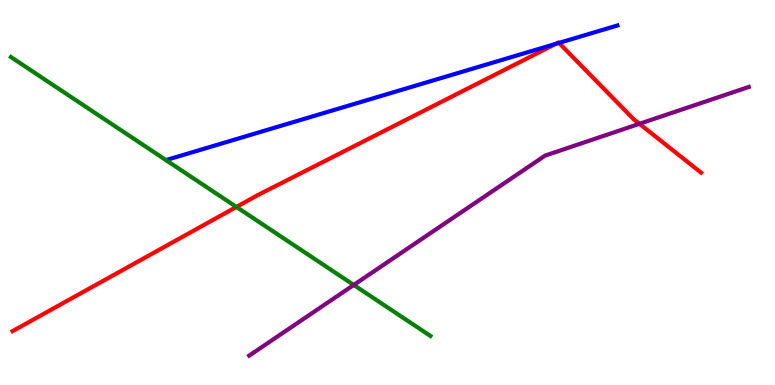[{'lines': ['blue', 'red'], 'intersections': [{'x': 7.17, 'y': 8.86}, {'x': 7.21, 'y': 8.89}]}, {'lines': ['green', 'red'], 'intersections': [{'x': 3.05, 'y': 4.62}]}, {'lines': ['purple', 'red'], 'intersections': [{'x': 8.25, 'y': 6.78}]}, {'lines': ['blue', 'green'], 'intersections': []}, {'lines': ['blue', 'purple'], 'intersections': []}, {'lines': ['green', 'purple'], 'intersections': [{'x': 4.56, 'y': 2.6}]}]